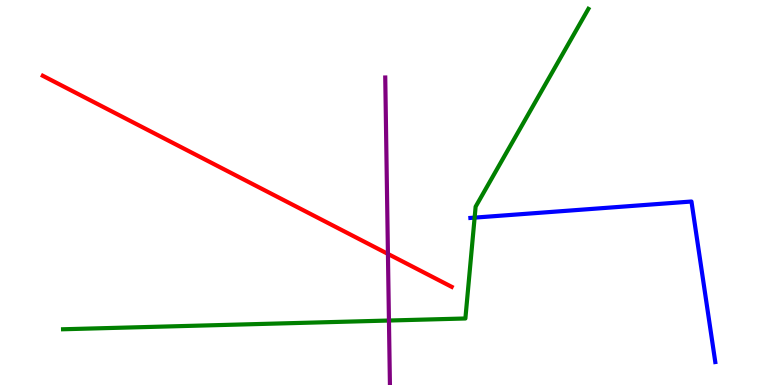[{'lines': ['blue', 'red'], 'intersections': []}, {'lines': ['green', 'red'], 'intersections': []}, {'lines': ['purple', 'red'], 'intersections': [{'x': 5.01, 'y': 3.4}]}, {'lines': ['blue', 'green'], 'intersections': [{'x': 6.12, 'y': 4.35}]}, {'lines': ['blue', 'purple'], 'intersections': []}, {'lines': ['green', 'purple'], 'intersections': [{'x': 5.02, 'y': 1.67}]}]